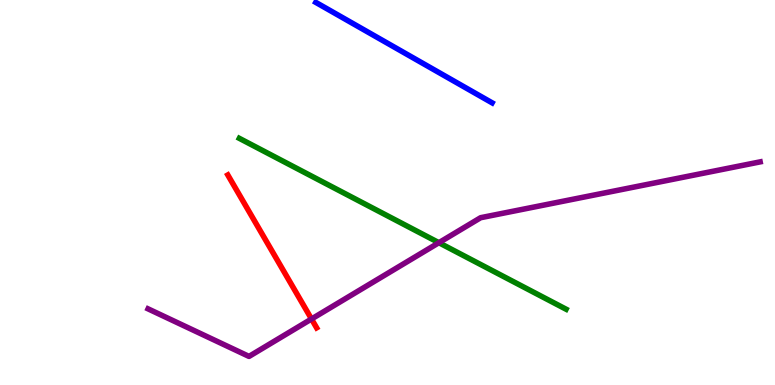[{'lines': ['blue', 'red'], 'intersections': []}, {'lines': ['green', 'red'], 'intersections': []}, {'lines': ['purple', 'red'], 'intersections': [{'x': 4.02, 'y': 1.71}]}, {'lines': ['blue', 'green'], 'intersections': []}, {'lines': ['blue', 'purple'], 'intersections': []}, {'lines': ['green', 'purple'], 'intersections': [{'x': 5.66, 'y': 3.7}]}]